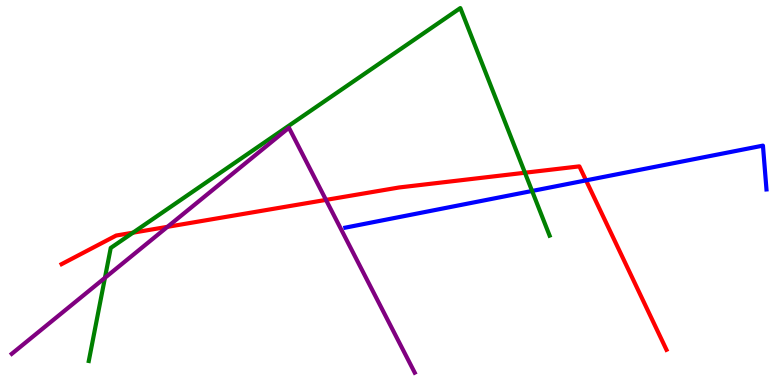[{'lines': ['blue', 'red'], 'intersections': [{'x': 7.56, 'y': 5.31}]}, {'lines': ['green', 'red'], 'intersections': [{'x': 1.72, 'y': 3.96}, {'x': 6.77, 'y': 5.51}]}, {'lines': ['purple', 'red'], 'intersections': [{'x': 2.16, 'y': 4.11}, {'x': 4.21, 'y': 4.81}]}, {'lines': ['blue', 'green'], 'intersections': [{'x': 6.87, 'y': 5.04}]}, {'lines': ['blue', 'purple'], 'intersections': []}, {'lines': ['green', 'purple'], 'intersections': [{'x': 1.35, 'y': 2.78}]}]